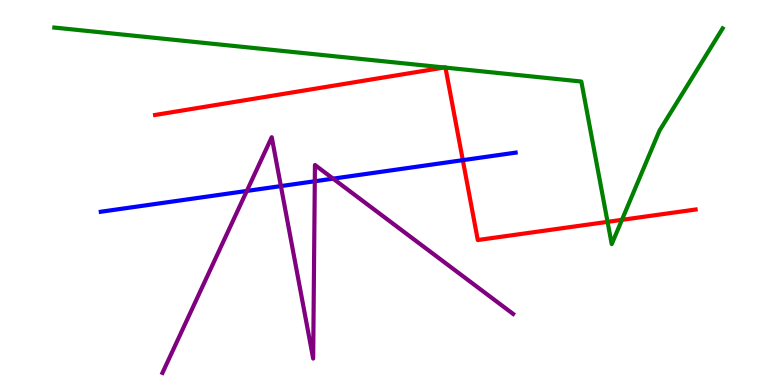[{'lines': ['blue', 'red'], 'intersections': [{'x': 5.97, 'y': 5.84}]}, {'lines': ['green', 'red'], 'intersections': [{'x': 5.73, 'y': 8.25}, {'x': 5.75, 'y': 8.24}, {'x': 7.84, 'y': 4.24}, {'x': 8.03, 'y': 4.29}]}, {'lines': ['purple', 'red'], 'intersections': []}, {'lines': ['blue', 'green'], 'intersections': []}, {'lines': ['blue', 'purple'], 'intersections': [{'x': 3.18, 'y': 5.04}, {'x': 3.62, 'y': 5.17}, {'x': 4.06, 'y': 5.29}, {'x': 4.3, 'y': 5.36}]}, {'lines': ['green', 'purple'], 'intersections': []}]